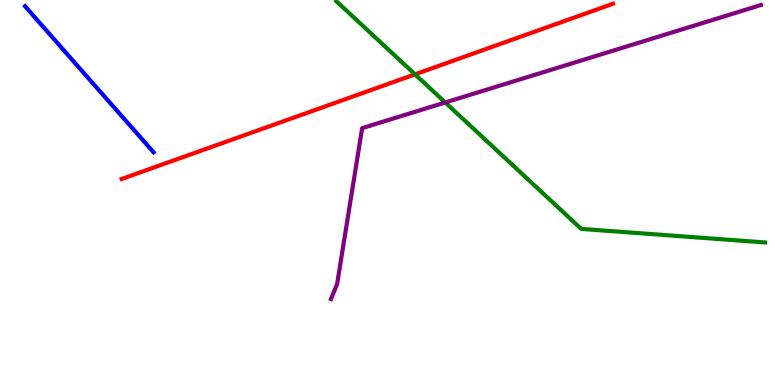[{'lines': ['blue', 'red'], 'intersections': []}, {'lines': ['green', 'red'], 'intersections': [{'x': 5.36, 'y': 8.07}]}, {'lines': ['purple', 'red'], 'intersections': []}, {'lines': ['blue', 'green'], 'intersections': []}, {'lines': ['blue', 'purple'], 'intersections': []}, {'lines': ['green', 'purple'], 'intersections': [{'x': 5.75, 'y': 7.34}]}]